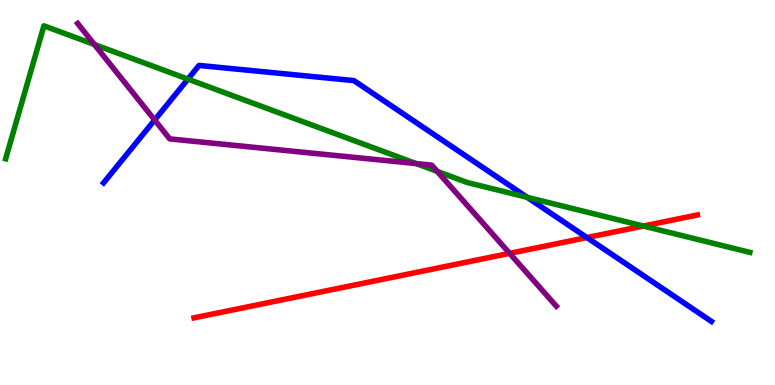[{'lines': ['blue', 'red'], 'intersections': [{'x': 7.57, 'y': 3.83}]}, {'lines': ['green', 'red'], 'intersections': [{'x': 8.3, 'y': 4.13}]}, {'lines': ['purple', 'red'], 'intersections': [{'x': 6.58, 'y': 3.42}]}, {'lines': ['blue', 'green'], 'intersections': [{'x': 2.42, 'y': 7.95}, {'x': 6.8, 'y': 4.87}]}, {'lines': ['blue', 'purple'], 'intersections': [{'x': 2.0, 'y': 6.88}]}, {'lines': ['green', 'purple'], 'intersections': [{'x': 1.22, 'y': 8.84}, {'x': 5.37, 'y': 5.75}, {'x': 5.64, 'y': 5.55}]}]